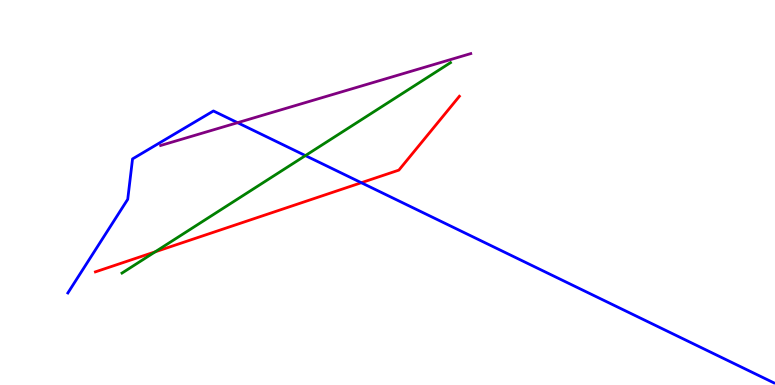[{'lines': ['blue', 'red'], 'intersections': [{'x': 4.66, 'y': 5.25}]}, {'lines': ['green', 'red'], 'intersections': [{'x': 2.0, 'y': 3.46}]}, {'lines': ['purple', 'red'], 'intersections': []}, {'lines': ['blue', 'green'], 'intersections': [{'x': 3.94, 'y': 5.96}]}, {'lines': ['blue', 'purple'], 'intersections': [{'x': 3.07, 'y': 6.81}]}, {'lines': ['green', 'purple'], 'intersections': []}]